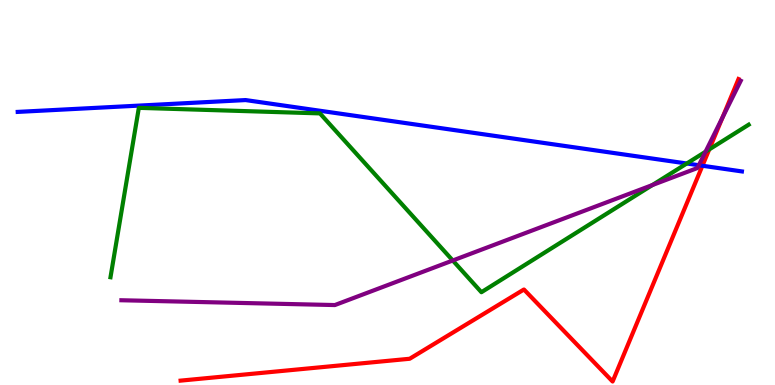[{'lines': ['blue', 'red'], 'intersections': [{'x': 9.06, 'y': 5.69}]}, {'lines': ['green', 'red'], 'intersections': [{'x': 9.15, 'y': 6.12}]}, {'lines': ['purple', 'red'], 'intersections': [{'x': 9.32, 'y': 6.95}]}, {'lines': ['blue', 'green'], 'intersections': [{'x': 8.86, 'y': 5.75}]}, {'lines': ['blue', 'purple'], 'intersections': [{'x': 9.02, 'y': 5.71}]}, {'lines': ['green', 'purple'], 'intersections': [{'x': 5.84, 'y': 3.23}, {'x': 8.42, 'y': 5.19}, {'x': 9.1, 'y': 6.06}]}]